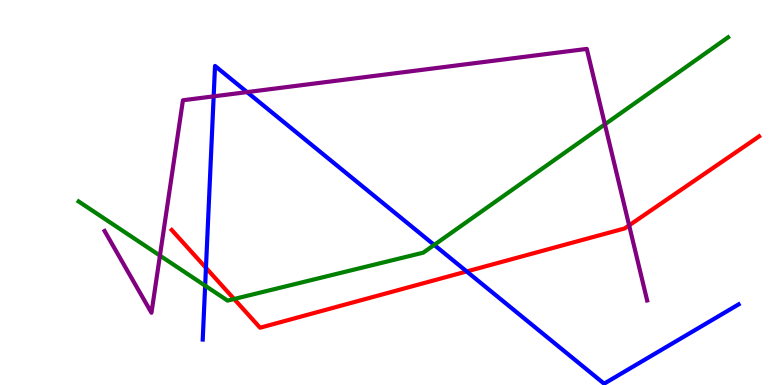[{'lines': ['blue', 'red'], 'intersections': [{'x': 2.66, 'y': 3.04}, {'x': 6.02, 'y': 2.95}]}, {'lines': ['green', 'red'], 'intersections': [{'x': 3.02, 'y': 2.23}]}, {'lines': ['purple', 'red'], 'intersections': [{'x': 8.12, 'y': 4.15}]}, {'lines': ['blue', 'green'], 'intersections': [{'x': 2.65, 'y': 2.58}, {'x': 5.6, 'y': 3.64}]}, {'lines': ['blue', 'purple'], 'intersections': [{'x': 2.76, 'y': 7.5}, {'x': 3.19, 'y': 7.61}]}, {'lines': ['green', 'purple'], 'intersections': [{'x': 2.06, 'y': 3.36}, {'x': 7.8, 'y': 6.77}]}]